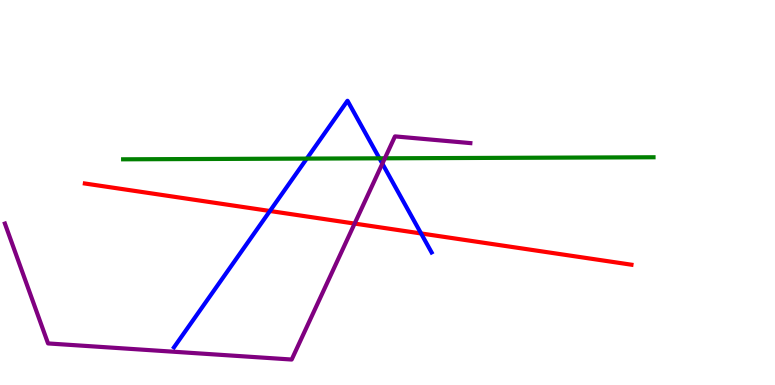[{'lines': ['blue', 'red'], 'intersections': [{'x': 3.48, 'y': 4.52}, {'x': 5.43, 'y': 3.94}]}, {'lines': ['green', 'red'], 'intersections': []}, {'lines': ['purple', 'red'], 'intersections': [{'x': 4.58, 'y': 4.19}]}, {'lines': ['blue', 'green'], 'intersections': [{'x': 3.96, 'y': 5.88}, {'x': 4.9, 'y': 5.89}]}, {'lines': ['blue', 'purple'], 'intersections': [{'x': 4.93, 'y': 5.75}]}, {'lines': ['green', 'purple'], 'intersections': [{'x': 4.97, 'y': 5.89}]}]